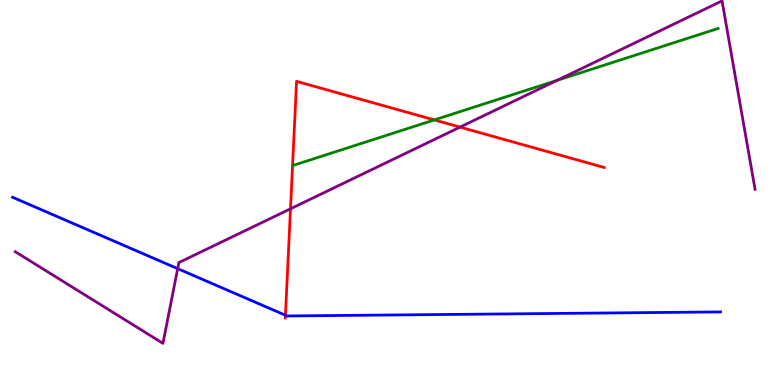[{'lines': ['blue', 'red'], 'intersections': [{'x': 3.68, 'y': 1.81}]}, {'lines': ['green', 'red'], 'intersections': [{'x': 5.6, 'y': 6.89}]}, {'lines': ['purple', 'red'], 'intersections': [{'x': 3.75, 'y': 4.58}, {'x': 5.94, 'y': 6.7}]}, {'lines': ['blue', 'green'], 'intersections': []}, {'lines': ['blue', 'purple'], 'intersections': [{'x': 2.29, 'y': 3.02}]}, {'lines': ['green', 'purple'], 'intersections': [{'x': 7.19, 'y': 7.91}]}]